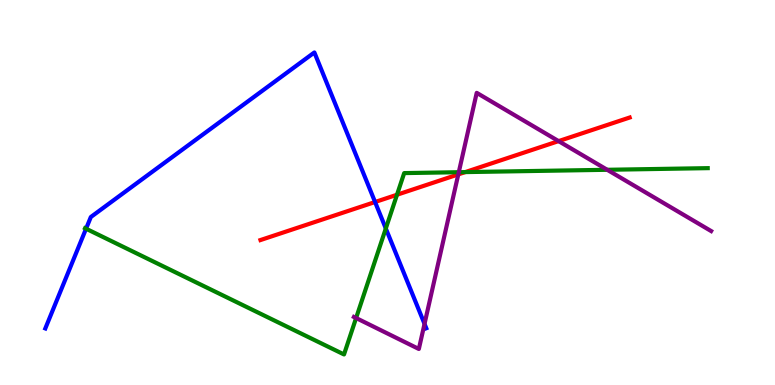[{'lines': ['blue', 'red'], 'intersections': [{'x': 4.84, 'y': 4.75}]}, {'lines': ['green', 'red'], 'intersections': [{'x': 5.12, 'y': 4.94}, {'x': 6.0, 'y': 5.53}]}, {'lines': ['purple', 'red'], 'intersections': [{'x': 5.91, 'y': 5.47}, {'x': 7.21, 'y': 6.33}]}, {'lines': ['blue', 'green'], 'intersections': [{'x': 1.11, 'y': 4.06}, {'x': 4.98, 'y': 4.07}]}, {'lines': ['blue', 'purple'], 'intersections': [{'x': 5.48, 'y': 1.59}]}, {'lines': ['green', 'purple'], 'intersections': [{'x': 4.59, 'y': 1.74}, {'x': 5.92, 'y': 5.53}, {'x': 7.84, 'y': 5.59}]}]